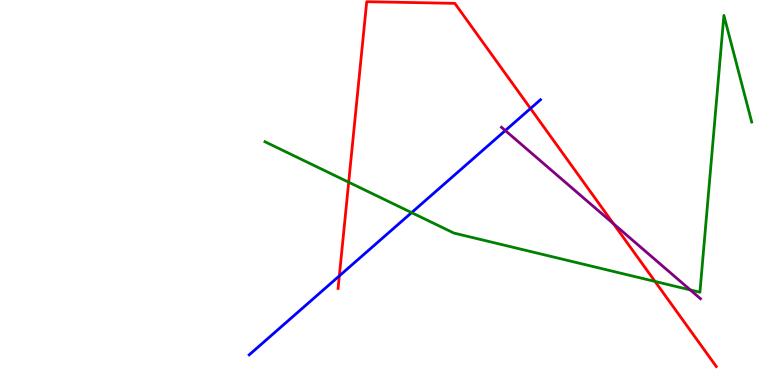[{'lines': ['blue', 'red'], 'intersections': [{'x': 4.38, 'y': 2.83}, {'x': 6.85, 'y': 7.18}]}, {'lines': ['green', 'red'], 'intersections': [{'x': 4.5, 'y': 5.27}, {'x': 8.45, 'y': 2.69}]}, {'lines': ['purple', 'red'], 'intersections': [{'x': 7.92, 'y': 4.19}]}, {'lines': ['blue', 'green'], 'intersections': [{'x': 5.31, 'y': 4.48}]}, {'lines': ['blue', 'purple'], 'intersections': [{'x': 6.52, 'y': 6.61}]}, {'lines': ['green', 'purple'], 'intersections': [{'x': 8.91, 'y': 2.47}]}]